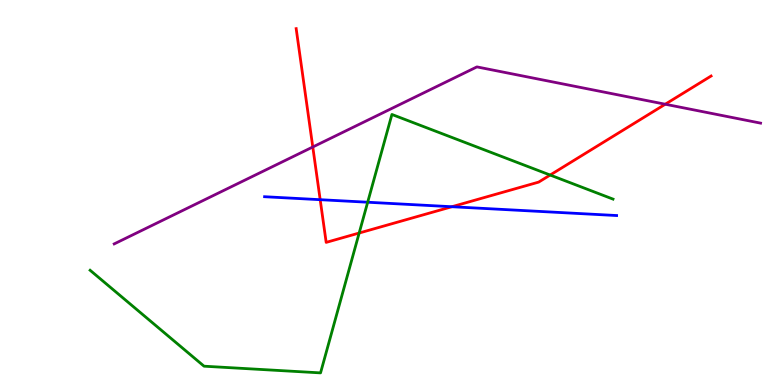[{'lines': ['blue', 'red'], 'intersections': [{'x': 4.13, 'y': 4.81}, {'x': 5.83, 'y': 4.63}]}, {'lines': ['green', 'red'], 'intersections': [{'x': 4.63, 'y': 3.95}, {'x': 7.1, 'y': 5.45}]}, {'lines': ['purple', 'red'], 'intersections': [{'x': 4.04, 'y': 6.18}, {'x': 8.58, 'y': 7.29}]}, {'lines': ['blue', 'green'], 'intersections': [{'x': 4.74, 'y': 4.75}]}, {'lines': ['blue', 'purple'], 'intersections': []}, {'lines': ['green', 'purple'], 'intersections': []}]